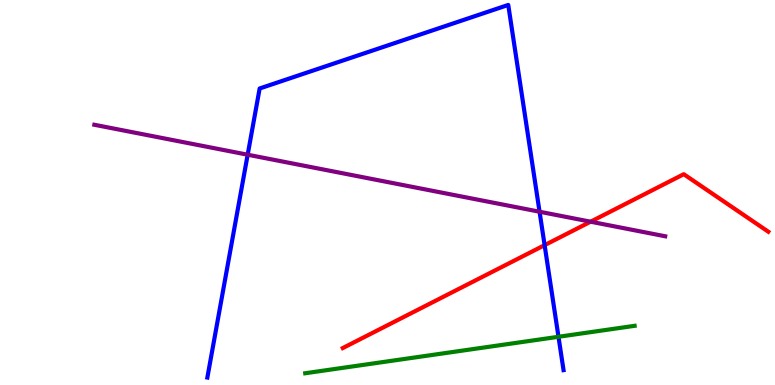[{'lines': ['blue', 'red'], 'intersections': [{'x': 7.03, 'y': 3.63}]}, {'lines': ['green', 'red'], 'intersections': []}, {'lines': ['purple', 'red'], 'intersections': [{'x': 7.62, 'y': 4.24}]}, {'lines': ['blue', 'green'], 'intersections': [{'x': 7.21, 'y': 1.25}]}, {'lines': ['blue', 'purple'], 'intersections': [{'x': 3.2, 'y': 5.98}, {'x': 6.96, 'y': 4.5}]}, {'lines': ['green', 'purple'], 'intersections': []}]